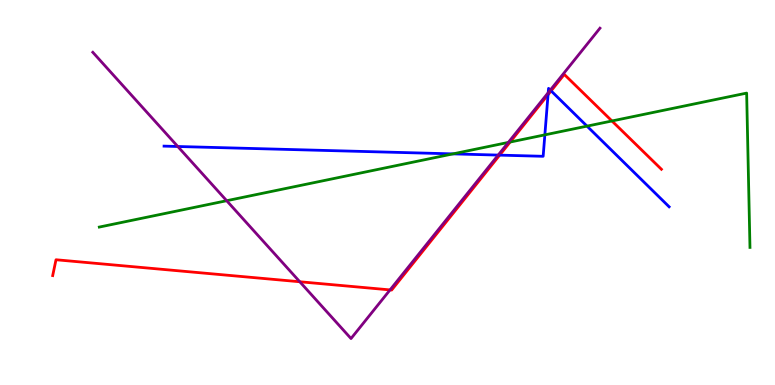[{'lines': ['blue', 'red'], 'intersections': [{'x': 6.45, 'y': 5.97}, {'x': 7.07, 'y': 7.54}, {'x': 7.11, 'y': 7.64}]}, {'lines': ['green', 'red'], 'intersections': [{'x': 6.58, 'y': 6.31}, {'x': 7.9, 'y': 6.86}]}, {'lines': ['purple', 'red'], 'intersections': [{'x': 3.87, 'y': 2.68}, {'x': 5.03, 'y': 2.47}]}, {'lines': ['blue', 'green'], 'intersections': [{'x': 5.84, 'y': 6.0}, {'x': 7.03, 'y': 6.5}, {'x': 7.57, 'y': 6.72}]}, {'lines': ['blue', 'purple'], 'intersections': [{'x': 2.29, 'y': 6.19}, {'x': 6.43, 'y': 5.97}, {'x': 7.07, 'y': 7.59}, {'x': 7.1, 'y': 7.66}]}, {'lines': ['green', 'purple'], 'intersections': [{'x': 2.92, 'y': 4.79}, {'x': 6.56, 'y': 6.3}]}]